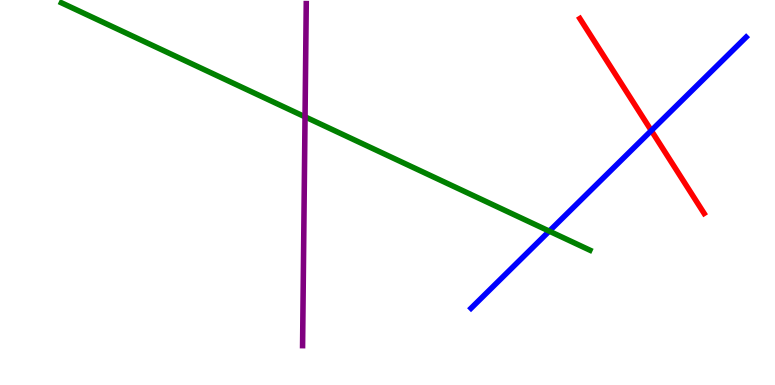[{'lines': ['blue', 'red'], 'intersections': [{'x': 8.4, 'y': 6.61}]}, {'lines': ['green', 'red'], 'intersections': []}, {'lines': ['purple', 'red'], 'intersections': []}, {'lines': ['blue', 'green'], 'intersections': [{'x': 7.09, 'y': 4.0}]}, {'lines': ['blue', 'purple'], 'intersections': []}, {'lines': ['green', 'purple'], 'intersections': [{'x': 3.94, 'y': 6.97}]}]